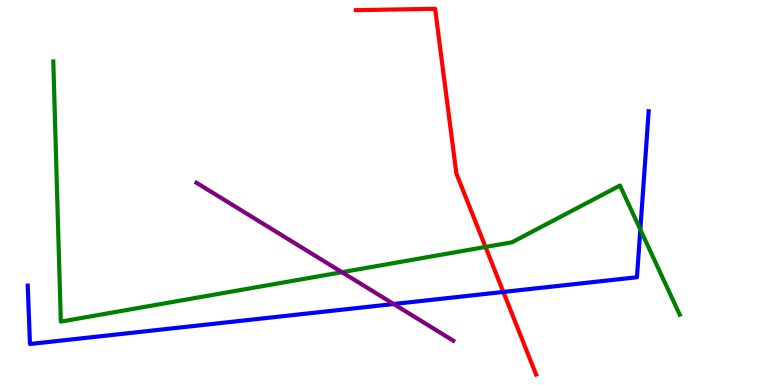[{'lines': ['blue', 'red'], 'intersections': [{'x': 6.49, 'y': 2.42}]}, {'lines': ['green', 'red'], 'intersections': [{'x': 6.26, 'y': 3.59}]}, {'lines': ['purple', 'red'], 'intersections': []}, {'lines': ['blue', 'green'], 'intersections': [{'x': 8.26, 'y': 4.04}]}, {'lines': ['blue', 'purple'], 'intersections': [{'x': 5.08, 'y': 2.1}]}, {'lines': ['green', 'purple'], 'intersections': [{'x': 4.41, 'y': 2.93}]}]